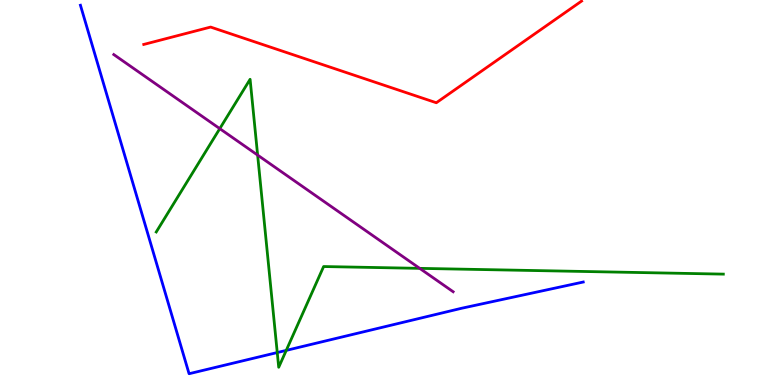[{'lines': ['blue', 'red'], 'intersections': []}, {'lines': ['green', 'red'], 'intersections': []}, {'lines': ['purple', 'red'], 'intersections': []}, {'lines': ['blue', 'green'], 'intersections': [{'x': 3.58, 'y': 0.843}, {'x': 3.69, 'y': 0.899}]}, {'lines': ['blue', 'purple'], 'intersections': []}, {'lines': ['green', 'purple'], 'intersections': [{'x': 2.84, 'y': 6.66}, {'x': 3.32, 'y': 5.97}, {'x': 5.42, 'y': 3.03}]}]